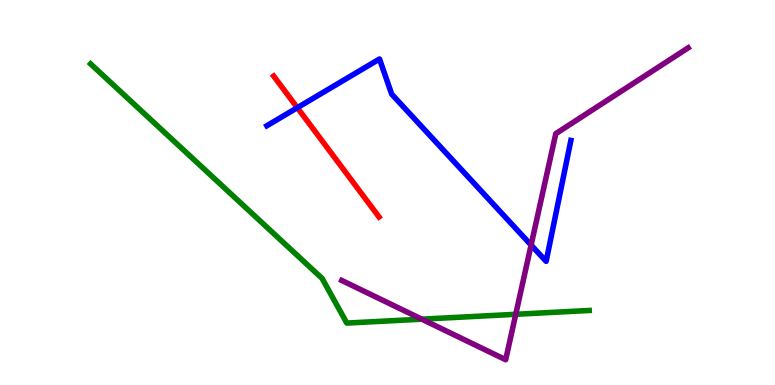[{'lines': ['blue', 'red'], 'intersections': [{'x': 3.84, 'y': 7.2}]}, {'lines': ['green', 'red'], 'intersections': []}, {'lines': ['purple', 'red'], 'intersections': []}, {'lines': ['blue', 'green'], 'intersections': []}, {'lines': ['blue', 'purple'], 'intersections': [{'x': 6.85, 'y': 3.63}]}, {'lines': ['green', 'purple'], 'intersections': [{'x': 5.44, 'y': 1.71}, {'x': 6.65, 'y': 1.84}]}]